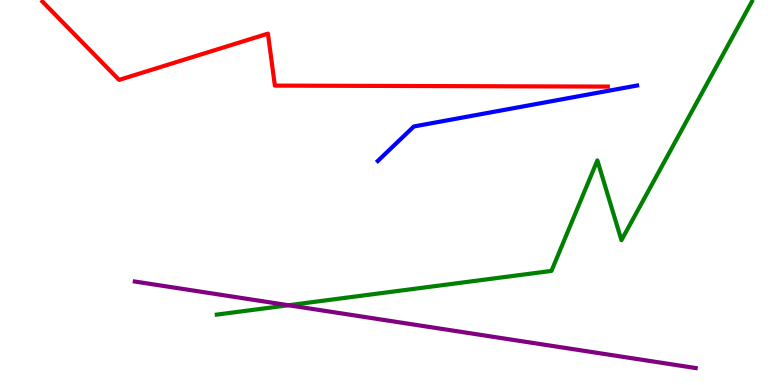[{'lines': ['blue', 'red'], 'intersections': []}, {'lines': ['green', 'red'], 'intersections': []}, {'lines': ['purple', 'red'], 'intersections': []}, {'lines': ['blue', 'green'], 'intersections': []}, {'lines': ['blue', 'purple'], 'intersections': []}, {'lines': ['green', 'purple'], 'intersections': [{'x': 3.72, 'y': 2.07}]}]